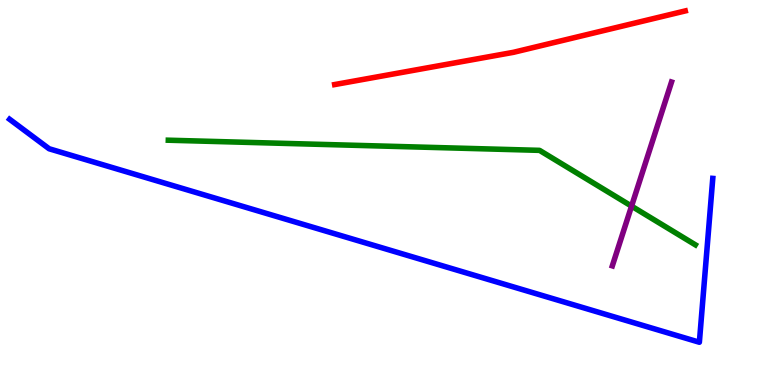[{'lines': ['blue', 'red'], 'intersections': []}, {'lines': ['green', 'red'], 'intersections': []}, {'lines': ['purple', 'red'], 'intersections': []}, {'lines': ['blue', 'green'], 'intersections': []}, {'lines': ['blue', 'purple'], 'intersections': []}, {'lines': ['green', 'purple'], 'intersections': [{'x': 8.15, 'y': 4.65}]}]